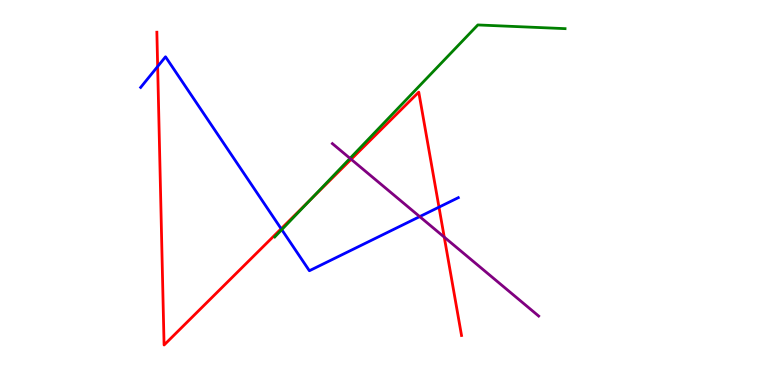[{'lines': ['blue', 'red'], 'intersections': [{'x': 2.03, 'y': 8.27}, {'x': 3.63, 'y': 4.06}, {'x': 5.66, 'y': 4.62}]}, {'lines': ['green', 'red'], 'intersections': [{'x': 4.01, 'y': 4.82}]}, {'lines': ['purple', 'red'], 'intersections': [{'x': 4.53, 'y': 5.86}, {'x': 5.73, 'y': 3.84}]}, {'lines': ['blue', 'green'], 'intersections': [{'x': 3.64, 'y': 4.04}]}, {'lines': ['blue', 'purple'], 'intersections': [{'x': 5.42, 'y': 4.37}]}, {'lines': ['green', 'purple'], 'intersections': [{'x': 4.52, 'y': 5.89}]}]